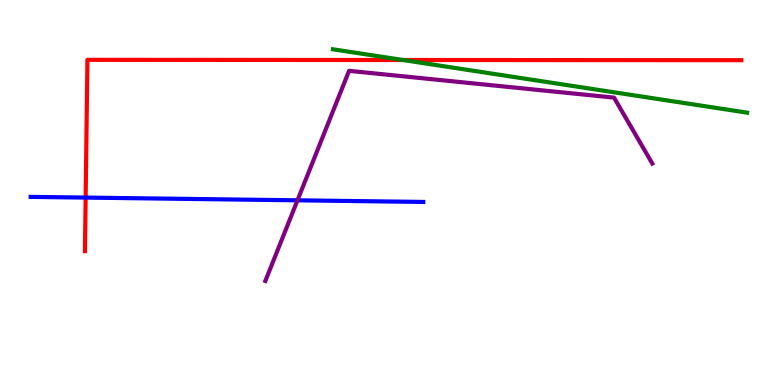[{'lines': ['blue', 'red'], 'intersections': [{'x': 1.11, 'y': 4.87}]}, {'lines': ['green', 'red'], 'intersections': [{'x': 5.2, 'y': 8.44}]}, {'lines': ['purple', 'red'], 'intersections': []}, {'lines': ['blue', 'green'], 'intersections': []}, {'lines': ['blue', 'purple'], 'intersections': [{'x': 3.84, 'y': 4.8}]}, {'lines': ['green', 'purple'], 'intersections': []}]